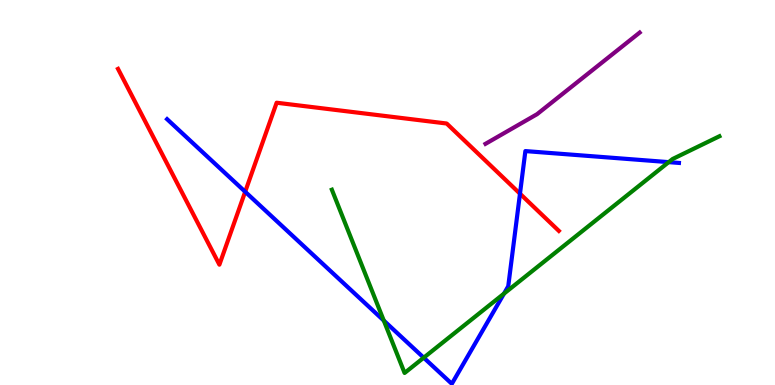[{'lines': ['blue', 'red'], 'intersections': [{'x': 3.16, 'y': 5.02}, {'x': 6.71, 'y': 4.97}]}, {'lines': ['green', 'red'], 'intersections': []}, {'lines': ['purple', 'red'], 'intersections': []}, {'lines': ['blue', 'green'], 'intersections': [{'x': 4.95, 'y': 1.67}, {'x': 5.47, 'y': 0.709}, {'x': 6.5, 'y': 2.37}, {'x': 8.63, 'y': 5.79}]}, {'lines': ['blue', 'purple'], 'intersections': []}, {'lines': ['green', 'purple'], 'intersections': []}]